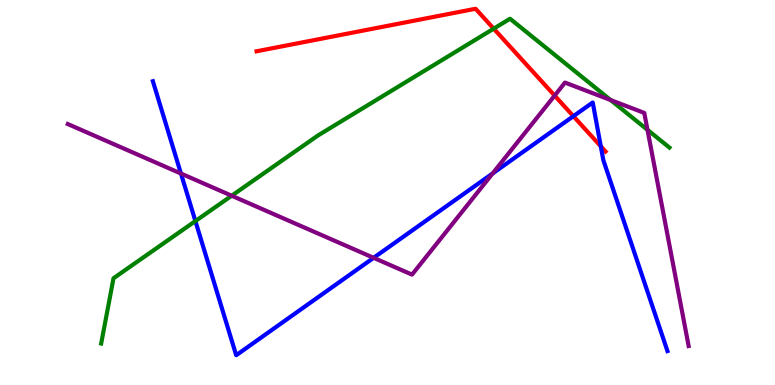[{'lines': ['blue', 'red'], 'intersections': [{'x': 7.4, 'y': 6.98}, {'x': 7.75, 'y': 6.2}]}, {'lines': ['green', 'red'], 'intersections': [{'x': 6.37, 'y': 9.26}]}, {'lines': ['purple', 'red'], 'intersections': [{'x': 7.16, 'y': 7.52}]}, {'lines': ['blue', 'green'], 'intersections': [{'x': 2.52, 'y': 4.26}]}, {'lines': ['blue', 'purple'], 'intersections': [{'x': 2.33, 'y': 5.49}, {'x': 4.82, 'y': 3.3}, {'x': 6.36, 'y': 5.49}]}, {'lines': ['green', 'purple'], 'intersections': [{'x': 2.99, 'y': 4.92}, {'x': 7.88, 'y': 7.4}, {'x': 8.35, 'y': 6.63}]}]